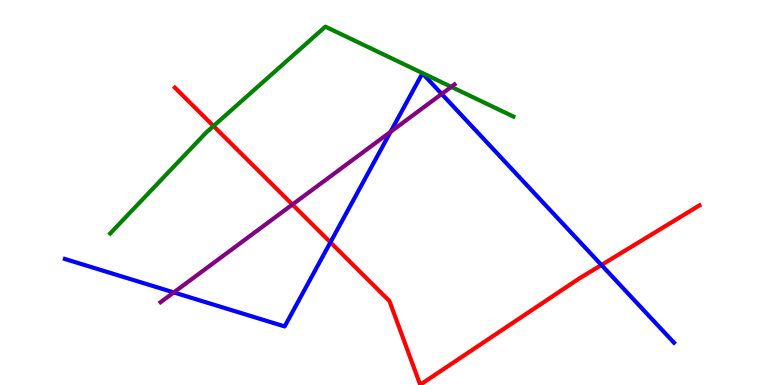[{'lines': ['blue', 'red'], 'intersections': [{'x': 4.26, 'y': 3.71}, {'x': 7.76, 'y': 3.12}]}, {'lines': ['green', 'red'], 'intersections': [{'x': 2.75, 'y': 6.73}]}, {'lines': ['purple', 'red'], 'intersections': [{'x': 3.77, 'y': 4.69}]}, {'lines': ['blue', 'green'], 'intersections': []}, {'lines': ['blue', 'purple'], 'intersections': [{'x': 2.24, 'y': 2.41}, {'x': 5.04, 'y': 6.58}, {'x': 5.7, 'y': 7.56}]}, {'lines': ['green', 'purple'], 'intersections': [{'x': 5.82, 'y': 7.74}]}]